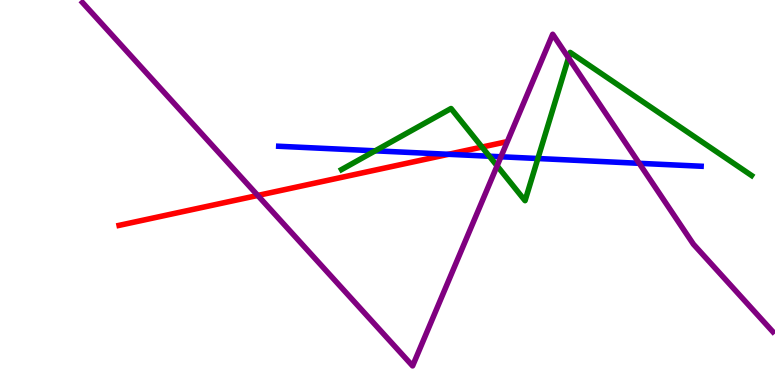[{'lines': ['blue', 'red'], 'intersections': [{'x': 5.79, 'y': 5.99}]}, {'lines': ['green', 'red'], 'intersections': [{'x': 6.22, 'y': 6.18}]}, {'lines': ['purple', 'red'], 'intersections': [{'x': 3.33, 'y': 4.92}]}, {'lines': ['blue', 'green'], 'intersections': [{'x': 4.84, 'y': 6.08}, {'x': 6.31, 'y': 5.94}, {'x': 6.94, 'y': 5.88}]}, {'lines': ['blue', 'purple'], 'intersections': [{'x': 6.46, 'y': 5.93}, {'x': 8.25, 'y': 5.76}]}, {'lines': ['green', 'purple'], 'intersections': [{'x': 6.41, 'y': 5.69}, {'x': 7.34, 'y': 8.5}]}]